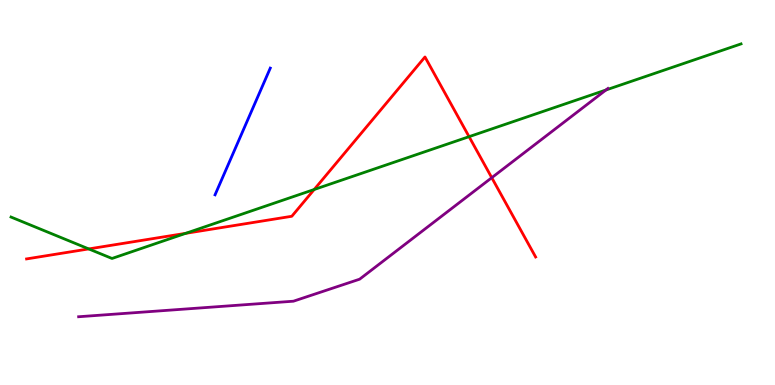[{'lines': ['blue', 'red'], 'intersections': []}, {'lines': ['green', 'red'], 'intersections': [{'x': 1.15, 'y': 3.53}, {'x': 2.4, 'y': 3.94}, {'x': 4.05, 'y': 5.08}, {'x': 6.05, 'y': 6.45}]}, {'lines': ['purple', 'red'], 'intersections': [{'x': 6.35, 'y': 5.38}]}, {'lines': ['blue', 'green'], 'intersections': []}, {'lines': ['blue', 'purple'], 'intersections': []}, {'lines': ['green', 'purple'], 'intersections': [{'x': 7.82, 'y': 7.66}]}]